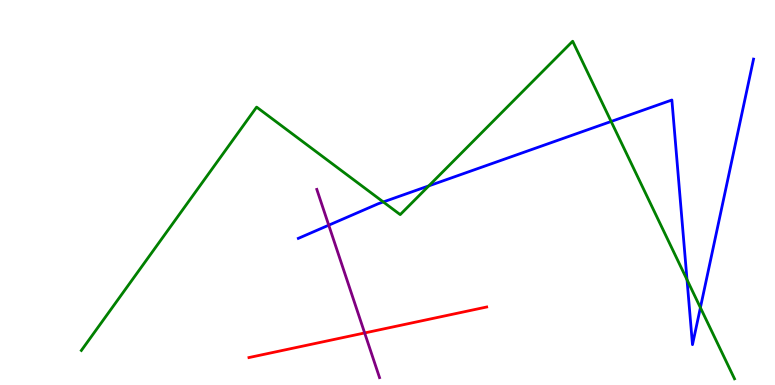[{'lines': ['blue', 'red'], 'intersections': []}, {'lines': ['green', 'red'], 'intersections': []}, {'lines': ['purple', 'red'], 'intersections': [{'x': 4.71, 'y': 1.35}]}, {'lines': ['blue', 'green'], 'intersections': [{'x': 4.95, 'y': 4.75}, {'x': 5.53, 'y': 5.17}, {'x': 7.89, 'y': 6.84}, {'x': 8.86, 'y': 2.73}, {'x': 9.04, 'y': 2.01}]}, {'lines': ['blue', 'purple'], 'intersections': [{'x': 4.24, 'y': 4.15}]}, {'lines': ['green', 'purple'], 'intersections': []}]